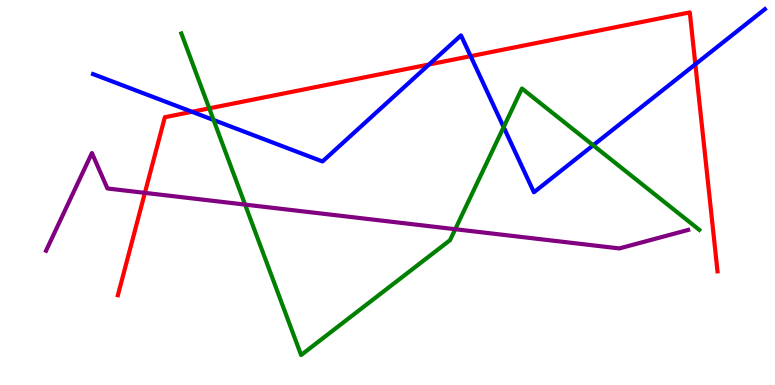[{'lines': ['blue', 'red'], 'intersections': [{'x': 2.48, 'y': 7.1}, {'x': 5.54, 'y': 8.33}, {'x': 6.07, 'y': 8.54}, {'x': 8.97, 'y': 8.33}]}, {'lines': ['green', 'red'], 'intersections': [{'x': 2.7, 'y': 7.19}]}, {'lines': ['purple', 'red'], 'intersections': [{'x': 1.87, 'y': 4.99}]}, {'lines': ['blue', 'green'], 'intersections': [{'x': 2.76, 'y': 6.88}, {'x': 6.5, 'y': 6.7}, {'x': 7.65, 'y': 6.23}]}, {'lines': ['blue', 'purple'], 'intersections': []}, {'lines': ['green', 'purple'], 'intersections': [{'x': 3.16, 'y': 4.69}, {'x': 5.87, 'y': 4.05}]}]